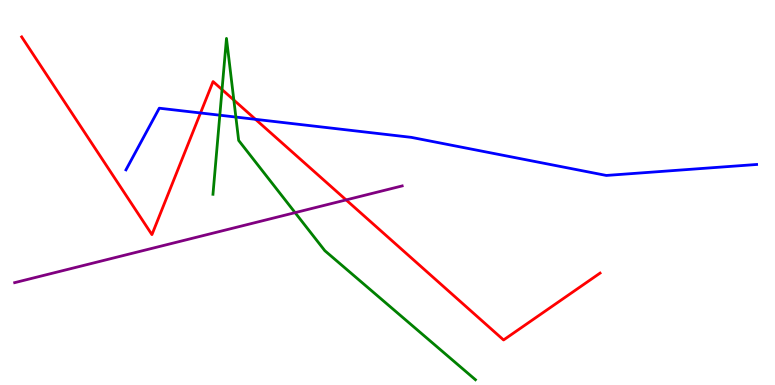[{'lines': ['blue', 'red'], 'intersections': [{'x': 2.59, 'y': 7.07}, {'x': 3.3, 'y': 6.9}]}, {'lines': ['green', 'red'], 'intersections': [{'x': 2.87, 'y': 7.67}, {'x': 3.02, 'y': 7.4}]}, {'lines': ['purple', 'red'], 'intersections': [{'x': 4.47, 'y': 4.81}]}, {'lines': ['blue', 'green'], 'intersections': [{'x': 2.84, 'y': 7.01}, {'x': 3.04, 'y': 6.96}]}, {'lines': ['blue', 'purple'], 'intersections': []}, {'lines': ['green', 'purple'], 'intersections': [{'x': 3.81, 'y': 4.48}]}]